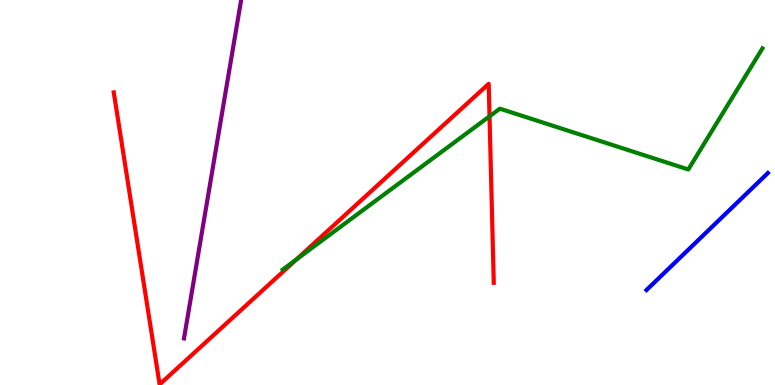[{'lines': ['blue', 'red'], 'intersections': []}, {'lines': ['green', 'red'], 'intersections': [{'x': 3.82, 'y': 3.26}, {'x': 6.32, 'y': 6.98}]}, {'lines': ['purple', 'red'], 'intersections': []}, {'lines': ['blue', 'green'], 'intersections': []}, {'lines': ['blue', 'purple'], 'intersections': []}, {'lines': ['green', 'purple'], 'intersections': []}]